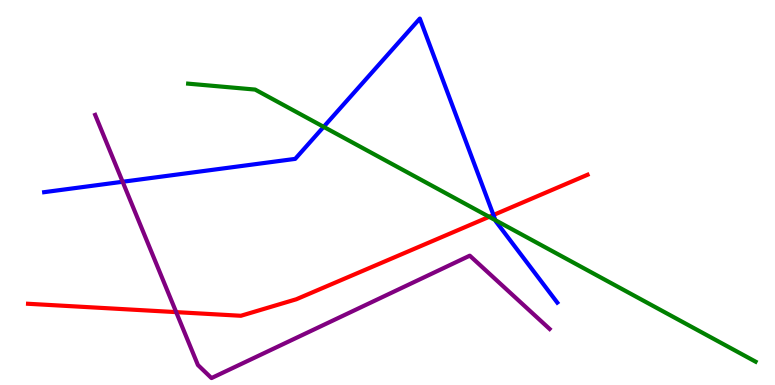[{'lines': ['blue', 'red'], 'intersections': [{'x': 6.37, 'y': 4.42}]}, {'lines': ['green', 'red'], 'intersections': [{'x': 6.31, 'y': 4.37}]}, {'lines': ['purple', 'red'], 'intersections': [{'x': 2.27, 'y': 1.89}]}, {'lines': ['blue', 'green'], 'intersections': [{'x': 4.18, 'y': 6.71}, {'x': 6.39, 'y': 4.28}]}, {'lines': ['blue', 'purple'], 'intersections': [{'x': 1.58, 'y': 5.28}]}, {'lines': ['green', 'purple'], 'intersections': []}]